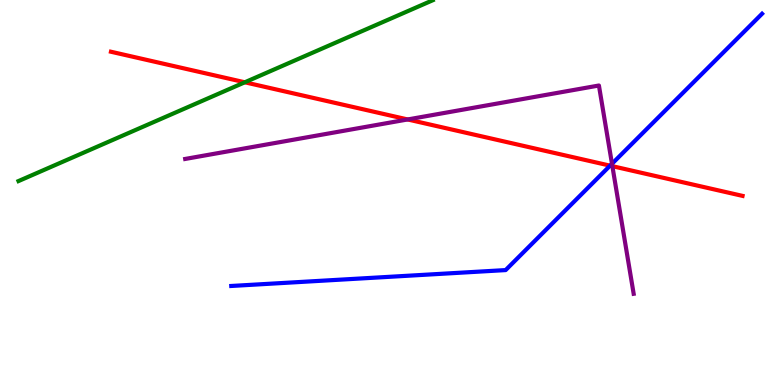[{'lines': ['blue', 'red'], 'intersections': [{'x': 7.87, 'y': 5.7}]}, {'lines': ['green', 'red'], 'intersections': [{'x': 3.16, 'y': 7.86}]}, {'lines': ['purple', 'red'], 'intersections': [{'x': 5.26, 'y': 6.9}, {'x': 7.9, 'y': 5.68}]}, {'lines': ['blue', 'green'], 'intersections': []}, {'lines': ['blue', 'purple'], 'intersections': [{'x': 7.9, 'y': 5.75}]}, {'lines': ['green', 'purple'], 'intersections': []}]